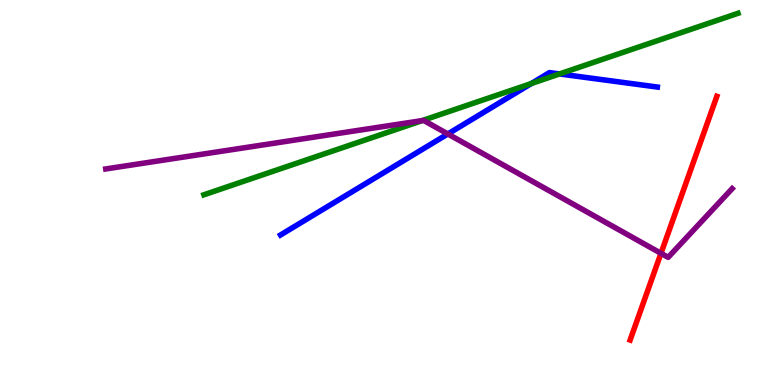[{'lines': ['blue', 'red'], 'intersections': []}, {'lines': ['green', 'red'], 'intersections': []}, {'lines': ['purple', 'red'], 'intersections': [{'x': 8.53, 'y': 3.42}]}, {'lines': ['blue', 'green'], 'intersections': [{'x': 6.86, 'y': 7.83}, {'x': 7.22, 'y': 8.08}]}, {'lines': ['blue', 'purple'], 'intersections': [{'x': 5.78, 'y': 6.52}]}, {'lines': ['green', 'purple'], 'intersections': [{'x': 5.45, 'y': 6.87}]}]